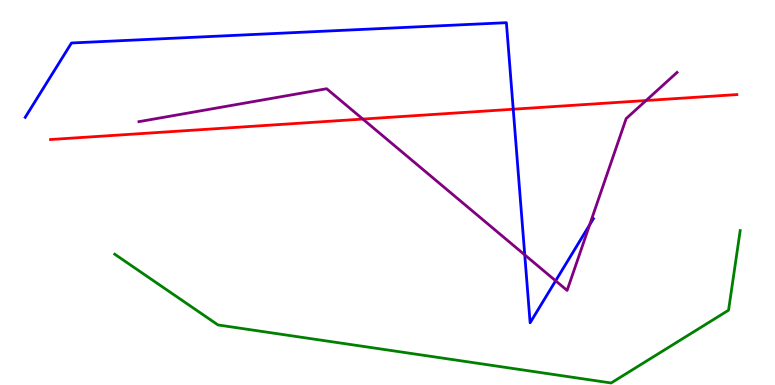[{'lines': ['blue', 'red'], 'intersections': [{'x': 6.62, 'y': 7.16}]}, {'lines': ['green', 'red'], 'intersections': []}, {'lines': ['purple', 'red'], 'intersections': [{'x': 4.68, 'y': 6.91}, {'x': 8.34, 'y': 7.39}]}, {'lines': ['blue', 'green'], 'intersections': []}, {'lines': ['blue', 'purple'], 'intersections': [{'x': 6.77, 'y': 3.38}, {'x': 7.17, 'y': 2.71}, {'x': 7.61, 'y': 4.16}]}, {'lines': ['green', 'purple'], 'intersections': []}]